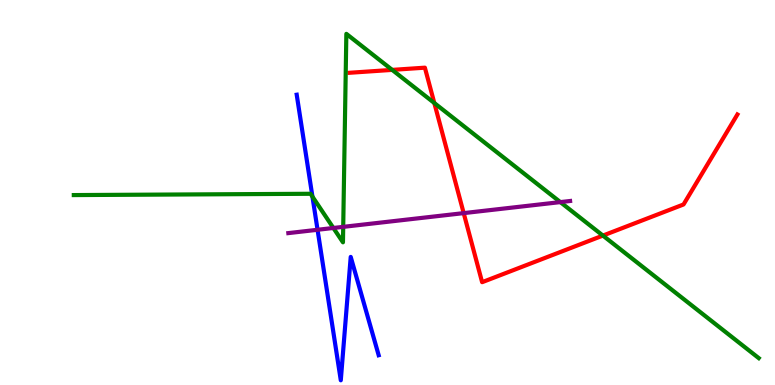[{'lines': ['blue', 'red'], 'intersections': []}, {'lines': ['green', 'red'], 'intersections': [{'x': 5.06, 'y': 8.18}, {'x': 5.6, 'y': 7.32}, {'x': 7.78, 'y': 3.88}]}, {'lines': ['purple', 'red'], 'intersections': [{'x': 5.98, 'y': 4.46}]}, {'lines': ['blue', 'green'], 'intersections': [{'x': 4.03, 'y': 4.89}]}, {'lines': ['blue', 'purple'], 'intersections': [{'x': 4.1, 'y': 4.03}]}, {'lines': ['green', 'purple'], 'intersections': [{'x': 4.3, 'y': 4.08}, {'x': 4.43, 'y': 4.11}, {'x': 7.23, 'y': 4.75}]}]